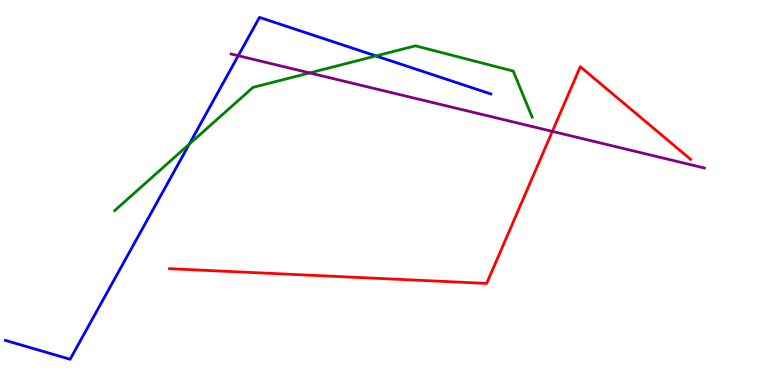[{'lines': ['blue', 'red'], 'intersections': []}, {'lines': ['green', 'red'], 'intersections': []}, {'lines': ['purple', 'red'], 'intersections': [{'x': 7.13, 'y': 6.59}]}, {'lines': ['blue', 'green'], 'intersections': [{'x': 2.44, 'y': 6.26}, {'x': 4.85, 'y': 8.55}]}, {'lines': ['blue', 'purple'], 'intersections': [{'x': 3.07, 'y': 8.55}]}, {'lines': ['green', 'purple'], 'intersections': [{'x': 4.0, 'y': 8.11}]}]